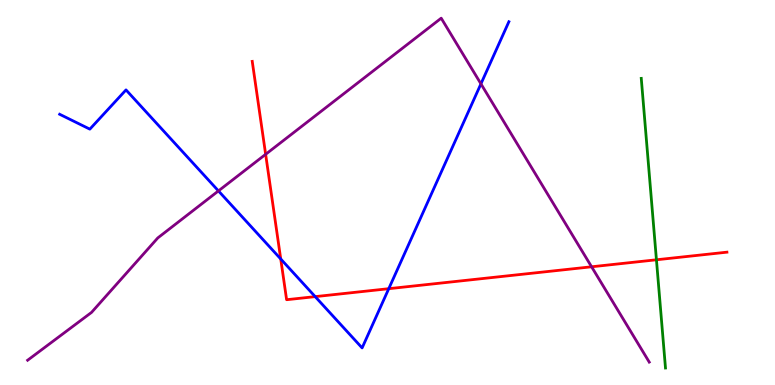[{'lines': ['blue', 'red'], 'intersections': [{'x': 3.62, 'y': 3.27}, {'x': 4.07, 'y': 2.3}, {'x': 5.02, 'y': 2.5}]}, {'lines': ['green', 'red'], 'intersections': [{'x': 8.47, 'y': 3.25}]}, {'lines': ['purple', 'red'], 'intersections': [{'x': 3.43, 'y': 5.99}, {'x': 7.63, 'y': 3.07}]}, {'lines': ['blue', 'green'], 'intersections': []}, {'lines': ['blue', 'purple'], 'intersections': [{'x': 2.82, 'y': 5.04}, {'x': 6.21, 'y': 7.82}]}, {'lines': ['green', 'purple'], 'intersections': []}]